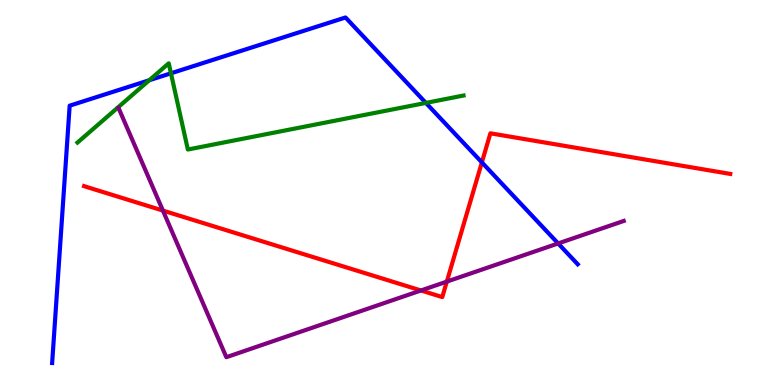[{'lines': ['blue', 'red'], 'intersections': [{'x': 6.22, 'y': 5.78}]}, {'lines': ['green', 'red'], 'intersections': []}, {'lines': ['purple', 'red'], 'intersections': [{'x': 2.1, 'y': 4.53}, {'x': 5.43, 'y': 2.46}, {'x': 5.77, 'y': 2.69}]}, {'lines': ['blue', 'green'], 'intersections': [{'x': 1.93, 'y': 7.92}, {'x': 2.21, 'y': 8.1}, {'x': 5.5, 'y': 7.33}]}, {'lines': ['blue', 'purple'], 'intersections': [{'x': 7.2, 'y': 3.68}]}, {'lines': ['green', 'purple'], 'intersections': []}]